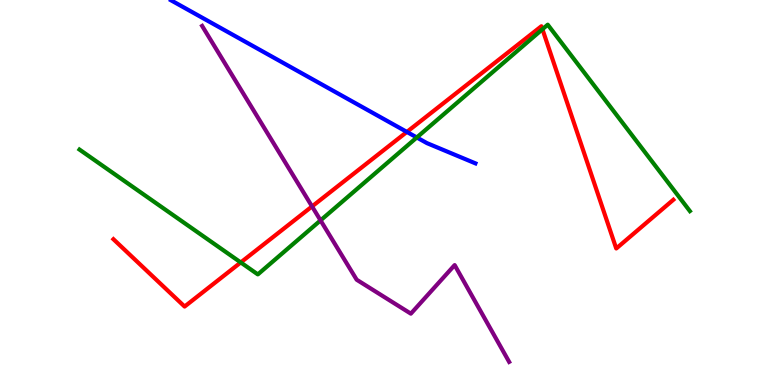[{'lines': ['blue', 'red'], 'intersections': [{'x': 5.25, 'y': 6.57}]}, {'lines': ['green', 'red'], 'intersections': [{'x': 3.11, 'y': 3.18}, {'x': 7.0, 'y': 9.24}]}, {'lines': ['purple', 'red'], 'intersections': [{'x': 4.03, 'y': 4.64}]}, {'lines': ['blue', 'green'], 'intersections': [{'x': 5.38, 'y': 6.43}]}, {'lines': ['blue', 'purple'], 'intersections': []}, {'lines': ['green', 'purple'], 'intersections': [{'x': 4.14, 'y': 4.28}]}]